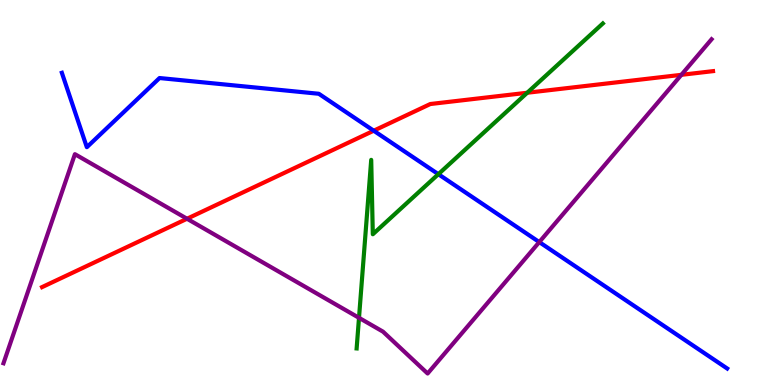[{'lines': ['blue', 'red'], 'intersections': [{'x': 4.82, 'y': 6.6}]}, {'lines': ['green', 'red'], 'intersections': [{'x': 6.8, 'y': 7.59}]}, {'lines': ['purple', 'red'], 'intersections': [{'x': 2.41, 'y': 4.32}, {'x': 8.79, 'y': 8.06}]}, {'lines': ['blue', 'green'], 'intersections': [{'x': 5.66, 'y': 5.48}]}, {'lines': ['blue', 'purple'], 'intersections': [{'x': 6.96, 'y': 3.71}]}, {'lines': ['green', 'purple'], 'intersections': [{'x': 4.63, 'y': 1.74}]}]